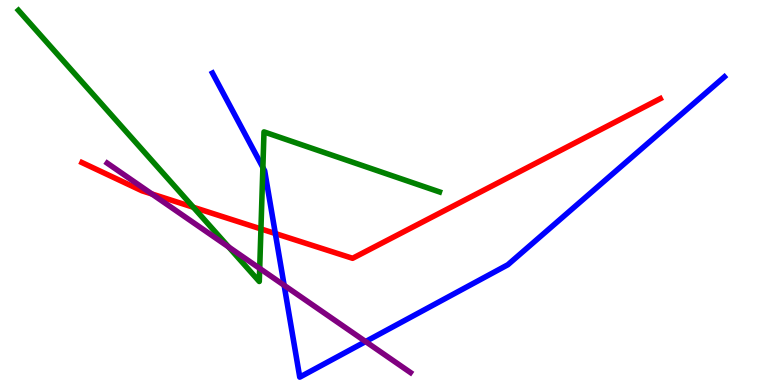[{'lines': ['blue', 'red'], 'intersections': [{'x': 3.55, 'y': 3.93}]}, {'lines': ['green', 'red'], 'intersections': [{'x': 2.49, 'y': 4.62}, {'x': 3.37, 'y': 4.05}]}, {'lines': ['purple', 'red'], 'intersections': [{'x': 1.96, 'y': 4.96}]}, {'lines': ['blue', 'green'], 'intersections': [{'x': 3.39, 'y': 5.65}]}, {'lines': ['blue', 'purple'], 'intersections': [{'x': 3.67, 'y': 2.59}, {'x': 4.72, 'y': 1.13}]}, {'lines': ['green', 'purple'], 'intersections': [{'x': 2.95, 'y': 3.59}, {'x': 3.35, 'y': 3.03}]}]